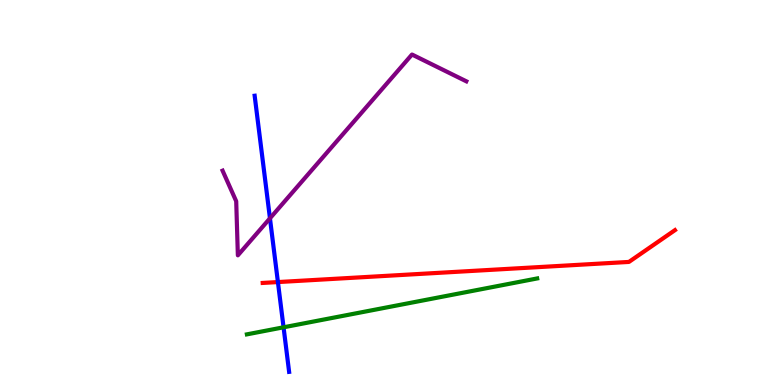[{'lines': ['blue', 'red'], 'intersections': [{'x': 3.59, 'y': 2.67}]}, {'lines': ['green', 'red'], 'intersections': []}, {'lines': ['purple', 'red'], 'intersections': []}, {'lines': ['blue', 'green'], 'intersections': [{'x': 3.66, 'y': 1.5}]}, {'lines': ['blue', 'purple'], 'intersections': [{'x': 3.48, 'y': 4.33}]}, {'lines': ['green', 'purple'], 'intersections': []}]